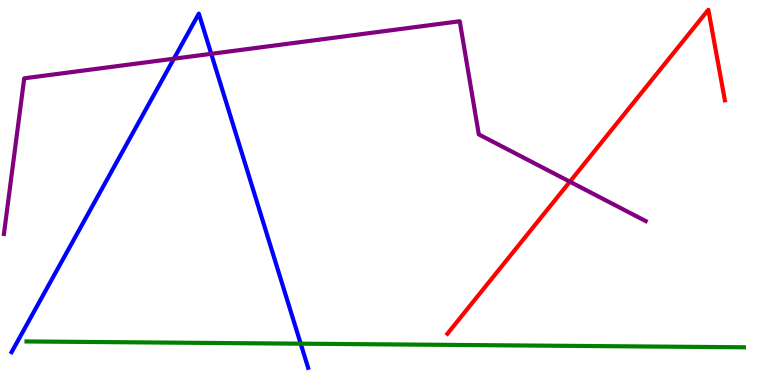[{'lines': ['blue', 'red'], 'intersections': []}, {'lines': ['green', 'red'], 'intersections': []}, {'lines': ['purple', 'red'], 'intersections': [{'x': 7.35, 'y': 5.28}]}, {'lines': ['blue', 'green'], 'intersections': [{'x': 3.88, 'y': 1.07}]}, {'lines': ['blue', 'purple'], 'intersections': [{'x': 2.24, 'y': 8.48}, {'x': 2.73, 'y': 8.6}]}, {'lines': ['green', 'purple'], 'intersections': []}]